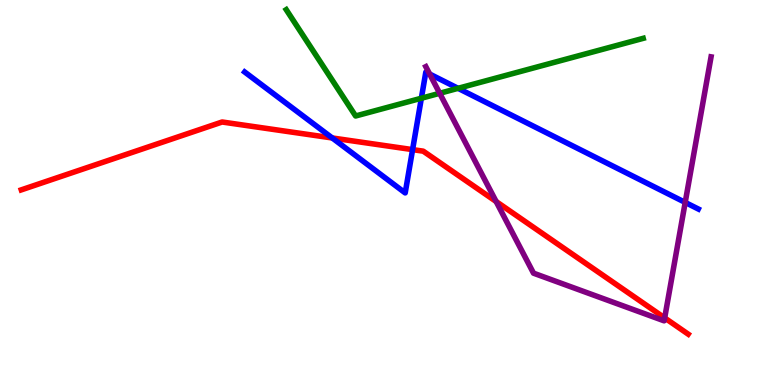[{'lines': ['blue', 'red'], 'intersections': [{'x': 4.29, 'y': 6.42}, {'x': 5.32, 'y': 6.11}]}, {'lines': ['green', 'red'], 'intersections': []}, {'lines': ['purple', 'red'], 'intersections': [{'x': 6.4, 'y': 4.77}, {'x': 8.58, 'y': 1.74}]}, {'lines': ['blue', 'green'], 'intersections': [{'x': 5.44, 'y': 7.45}, {'x': 5.91, 'y': 7.71}]}, {'lines': ['blue', 'purple'], 'intersections': [{'x': 5.54, 'y': 8.08}, {'x': 8.84, 'y': 4.74}]}, {'lines': ['green', 'purple'], 'intersections': [{'x': 5.67, 'y': 7.58}]}]